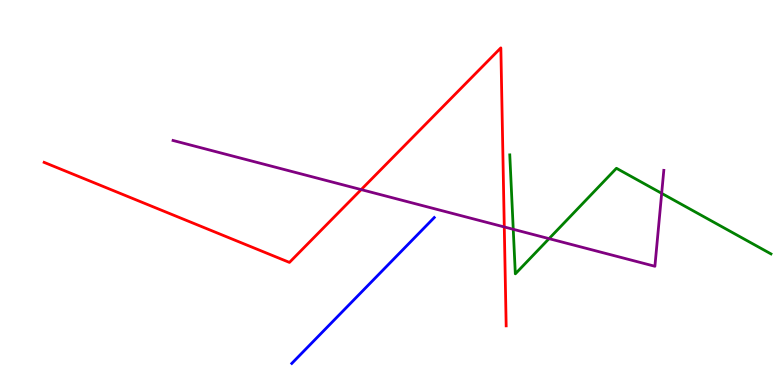[{'lines': ['blue', 'red'], 'intersections': []}, {'lines': ['green', 'red'], 'intersections': []}, {'lines': ['purple', 'red'], 'intersections': [{'x': 4.66, 'y': 5.08}, {'x': 6.51, 'y': 4.11}]}, {'lines': ['blue', 'green'], 'intersections': []}, {'lines': ['blue', 'purple'], 'intersections': []}, {'lines': ['green', 'purple'], 'intersections': [{'x': 6.62, 'y': 4.04}, {'x': 7.08, 'y': 3.8}, {'x': 8.54, 'y': 4.98}]}]